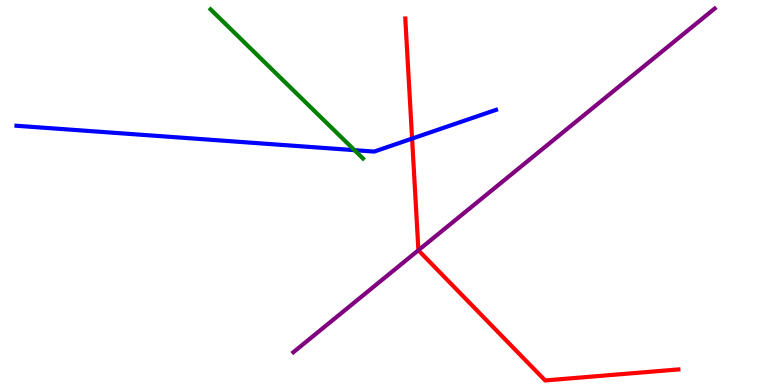[{'lines': ['blue', 'red'], 'intersections': [{'x': 5.32, 'y': 6.4}]}, {'lines': ['green', 'red'], 'intersections': []}, {'lines': ['purple', 'red'], 'intersections': [{'x': 5.4, 'y': 3.5}]}, {'lines': ['blue', 'green'], 'intersections': [{'x': 4.57, 'y': 6.1}]}, {'lines': ['blue', 'purple'], 'intersections': []}, {'lines': ['green', 'purple'], 'intersections': []}]